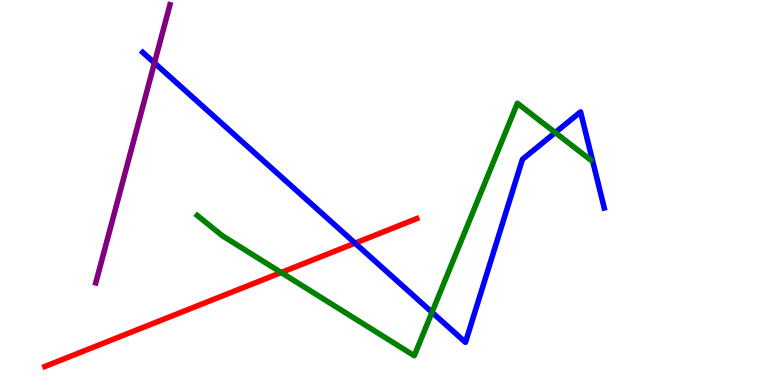[{'lines': ['blue', 'red'], 'intersections': [{'x': 4.58, 'y': 3.68}]}, {'lines': ['green', 'red'], 'intersections': [{'x': 3.63, 'y': 2.92}]}, {'lines': ['purple', 'red'], 'intersections': []}, {'lines': ['blue', 'green'], 'intersections': [{'x': 5.57, 'y': 1.89}, {'x': 7.16, 'y': 6.56}]}, {'lines': ['blue', 'purple'], 'intersections': [{'x': 1.99, 'y': 8.37}]}, {'lines': ['green', 'purple'], 'intersections': []}]